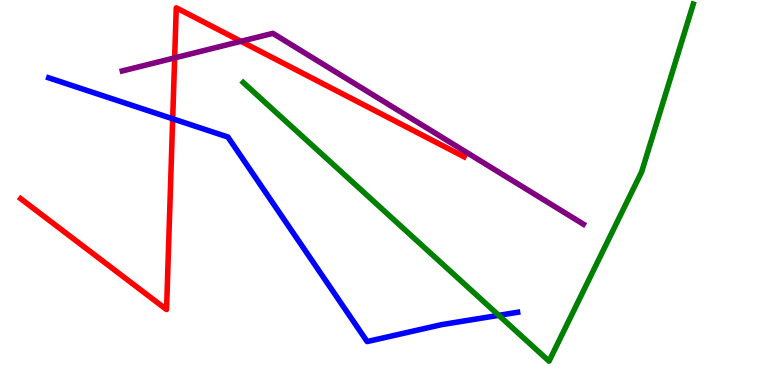[{'lines': ['blue', 'red'], 'intersections': [{'x': 2.23, 'y': 6.92}]}, {'lines': ['green', 'red'], 'intersections': []}, {'lines': ['purple', 'red'], 'intersections': [{'x': 2.25, 'y': 8.5}, {'x': 3.11, 'y': 8.93}]}, {'lines': ['blue', 'green'], 'intersections': [{'x': 6.44, 'y': 1.81}]}, {'lines': ['blue', 'purple'], 'intersections': []}, {'lines': ['green', 'purple'], 'intersections': []}]